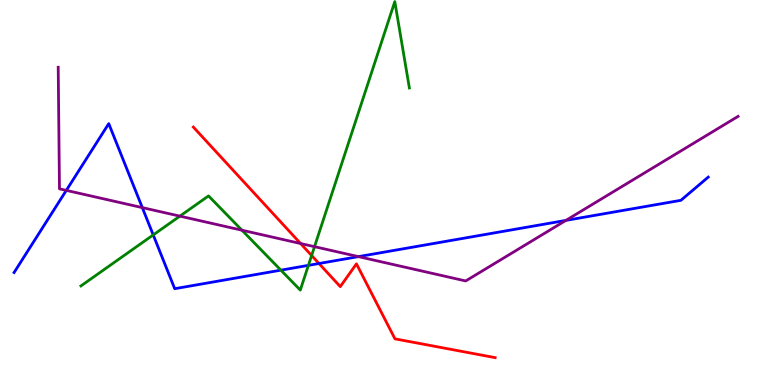[{'lines': ['blue', 'red'], 'intersections': [{'x': 4.12, 'y': 3.16}]}, {'lines': ['green', 'red'], 'intersections': [{'x': 4.02, 'y': 3.36}]}, {'lines': ['purple', 'red'], 'intersections': [{'x': 3.88, 'y': 3.68}]}, {'lines': ['blue', 'green'], 'intersections': [{'x': 1.98, 'y': 3.9}, {'x': 3.62, 'y': 2.98}, {'x': 3.98, 'y': 3.11}]}, {'lines': ['blue', 'purple'], 'intersections': [{'x': 0.856, 'y': 5.05}, {'x': 1.84, 'y': 4.61}, {'x': 4.62, 'y': 3.33}, {'x': 7.3, 'y': 4.28}]}, {'lines': ['green', 'purple'], 'intersections': [{'x': 2.32, 'y': 4.39}, {'x': 3.12, 'y': 4.02}, {'x': 4.06, 'y': 3.59}]}]